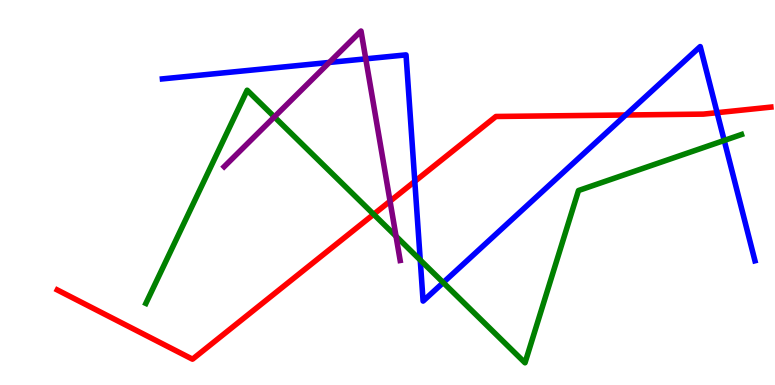[{'lines': ['blue', 'red'], 'intersections': [{'x': 5.35, 'y': 5.29}, {'x': 8.07, 'y': 7.01}, {'x': 9.25, 'y': 7.07}]}, {'lines': ['green', 'red'], 'intersections': [{'x': 4.82, 'y': 4.43}]}, {'lines': ['purple', 'red'], 'intersections': [{'x': 5.03, 'y': 4.77}]}, {'lines': ['blue', 'green'], 'intersections': [{'x': 5.42, 'y': 3.25}, {'x': 5.72, 'y': 2.66}, {'x': 9.34, 'y': 6.35}]}, {'lines': ['blue', 'purple'], 'intersections': [{'x': 4.25, 'y': 8.38}, {'x': 4.72, 'y': 8.47}]}, {'lines': ['green', 'purple'], 'intersections': [{'x': 3.54, 'y': 6.96}, {'x': 5.11, 'y': 3.86}]}]